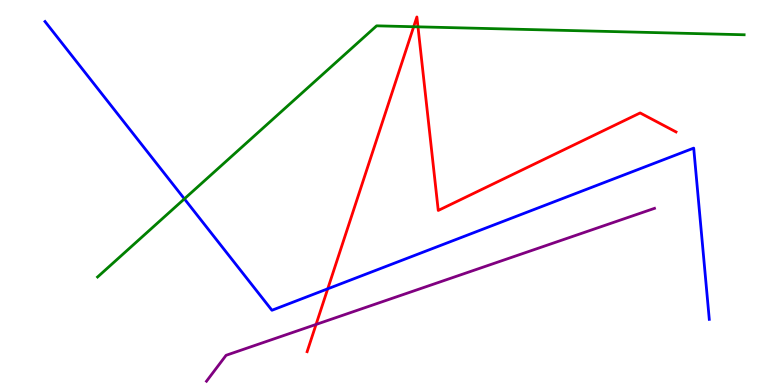[{'lines': ['blue', 'red'], 'intersections': [{'x': 4.23, 'y': 2.5}]}, {'lines': ['green', 'red'], 'intersections': [{'x': 5.34, 'y': 9.31}, {'x': 5.39, 'y': 9.3}]}, {'lines': ['purple', 'red'], 'intersections': [{'x': 4.08, 'y': 1.57}]}, {'lines': ['blue', 'green'], 'intersections': [{'x': 2.38, 'y': 4.83}]}, {'lines': ['blue', 'purple'], 'intersections': []}, {'lines': ['green', 'purple'], 'intersections': []}]